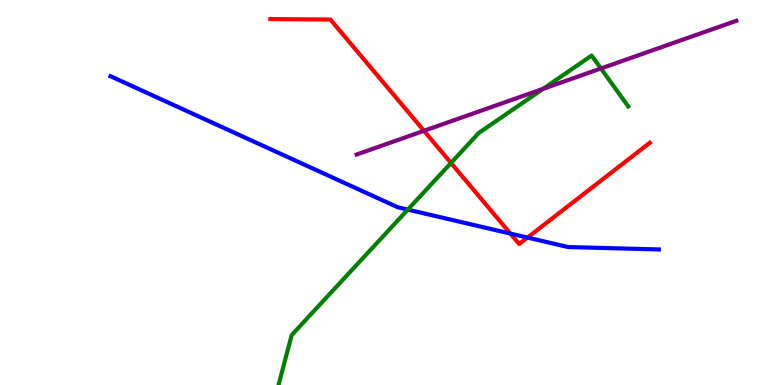[{'lines': ['blue', 'red'], 'intersections': [{'x': 6.59, 'y': 3.93}, {'x': 6.81, 'y': 3.83}]}, {'lines': ['green', 'red'], 'intersections': [{'x': 5.82, 'y': 5.77}]}, {'lines': ['purple', 'red'], 'intersections': [{'x': 5.47, 'y': 6.6}]}, {'lines': ['blue', 'green'], 'intersections': [{'x': 5.26, 'y': 4.56}]}, {'lines': ['blue', 'purple'], 'intersections': []}, {'lines': ['green', 'purple'], 'intersections': [{'x': 7.01, 'y': 7.69}, {'x': 7.75, 'y': 8.22}]}]